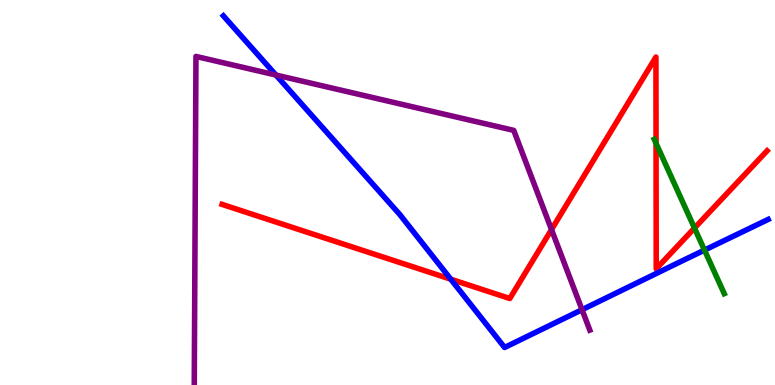[{'lines': ['blue', 'red'], 'intersections': [{'x': 5.82, 'y': 2.75}]}, {'lines': ['green', 'red'], 'intersections': [{'x': 8.47, 'y': 6.28}, {'x': 8.96, 'y': 4.08}]}, {'lines': ['purple', 'red'], 'intersections': [{'x': 7.12, 'y': 4.04}]}, {'lines': ['blue', 'green'], 'intersections': [{'x': 9.09, 'y': 3.5}]}, {'lines': ['blue', 'purple'], 'intersections': [{'x': 3.56, 'y': 8.05}, {'x': 7.51, 'y': 1.96}]}, {'lines': ['green', 'purple'], 'intersections': []}]